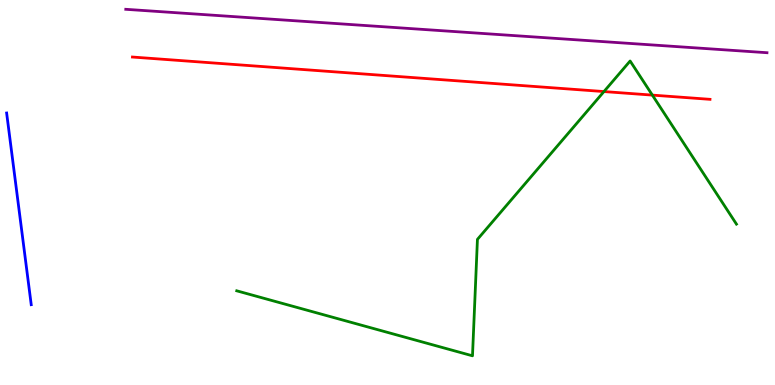[{'lines': ['blue', 'red'], 'intersections': []}, {'lines': ['green', 'red'], 'intersections': [{'x': 7.79, 'y': 7.62}, {'x': 8.42, 'y': 7.53}]}, {'lines': ['purple', 'red'], 'intersections': []}, {'lines': ['blue', 'green'], 'intersections': []}, {'lines': ['blue', 'purple'], 'intersections': []}, {'lines': ['green', 'purple'], 'intersections': []}]